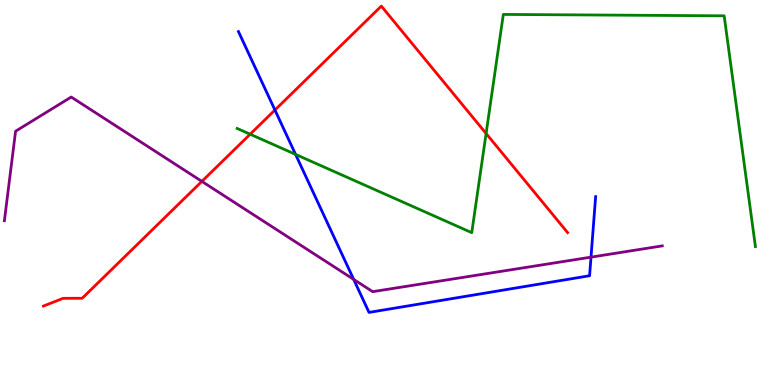[{'lines': ['blue', 'red'], 'intersections': [{'x': 3.55, 'y': 7.14}]}, {'lines': ['green', 'red'], 'intersections': [{'x': 3.23, 'y': 6.51}, {'x': 6.27, 'y': 6.53}]}, {'lines': ['purple', 'red'], 'intersections': [{'x': 2.6, 'y': 5.29}]}, {'lines': ['blue', 'green'], 'intersections': [{'x': 3.81, 'y': 5.99}]}, {'lines': ['blue', 'purple'], 'intersections': [{'x': 4.56, 'y': 2.74}, {'x': 7.63, 'y': 3.32}]}, {'lines': ['green', 'purple'], 'intersections': []}]